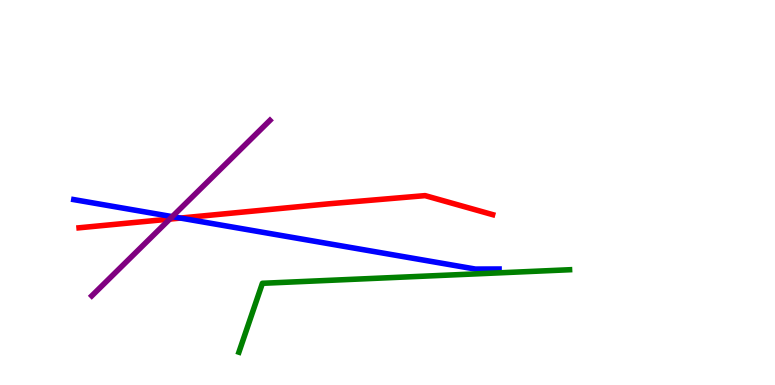[{'lines': ['blue', 'red'], 'intersections': [{'x': 2.33, 'y': 4.34}]}, {'lines': ['green', 'red'], 'intersections': []}, {'lines': ['purple', 'red'], 'intersections': [{'x': 2.19, 'y': 4.31}]}, {'lines': ['blue', 'green'], 'intersections': []}, {'lines': ['blue', 'purple'], 'intersections': [{'x': 2.22, 'y': 4.37}]}, {'lines': ['green', 'purple'], 'intersections': []}]